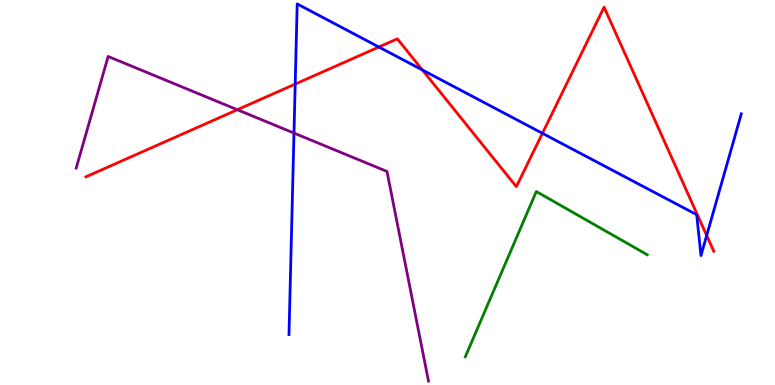[{'lines': ['blue', 'red'], 'intersections': [{'x': 3.81, 'y': 7.82}, {'x': 4.89, 'y': 8.78}, {'x': 5.45, 'y': 8.18}, {'x': 7.0, 'y': 6.54}, {'x': 9.12, 'y': 3.88}]}, {'lines': ['green', 'red'], 'intersections': []}, {'lines': ['purple', 'red'], 'intersections': [{'x': 3.06, 'y': 7.15}]}, {'lines': ['blue', 'green'], 'intersections': []}, {'lines': ['blue', 'purple'], 'intersections': [{'x': 3.79, 'y': 6.54}]}, {'lines': ['green', 'purple'], 'intersections': []}]